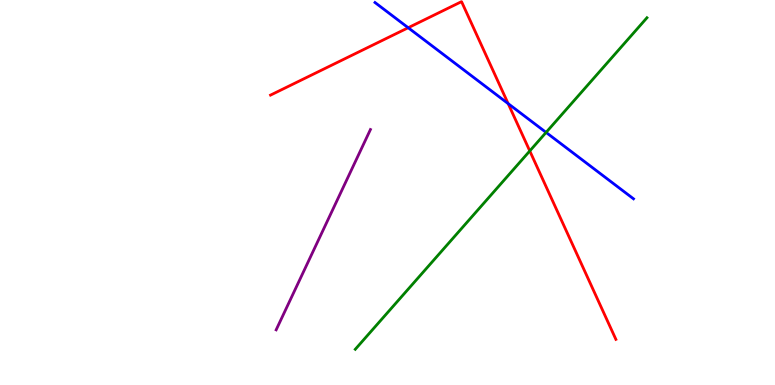[{'lines': ['blue', 'red'], 'intersections': [{'x': 5.27, 'y': 9.28}, {'x': 6.56, 'y': 7.31}]}, {'lines': ['green', 'red'], 'intersections': [{'x': 6.84, 'y': 6.08}]}, {'lines': ['purple', 'red'], 'intersections': []}, {'lines': ['blue', 'green'], 'intersections': [{'x': 7.05, 'y': 6.56}]}, {'lines': ['blue', 'purple'], 'intersections': []}, {'lines': ['green', 'purple'], 'intersections': []}]